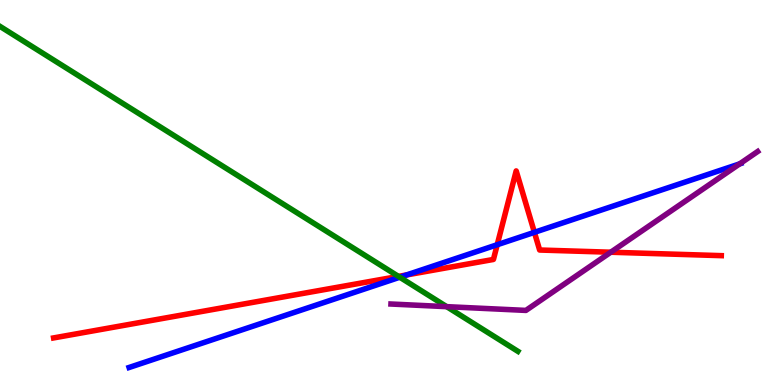[{'lines': ['blue', 'red'], 'intersections': [{'x': 5.25, 'y': 2.86}, {'x': 6.42, 'y': 3.64}, {'x': 6.9, 'y': 3.97}]}, {'lines': ['green', 'red'], 'intersections': [{'x': 5.14, 'y': 2.82}]}, {'lines': ['purple', 'red'], 'intersections': [{'x': 7.88, 'y': 3.45}]}, {'lines': ['blue', 'green'], 'intersections': [{'x': 5.16, 'y': 2.8}]}, {'lines': ['blue', 'purple'], 'intersections': [{'x': 9.54, 'y': 5.74}]}, {'lines': ['green', 'purple'], 'intersections': [{'x': 5.76, 'y': 2.03}]}]